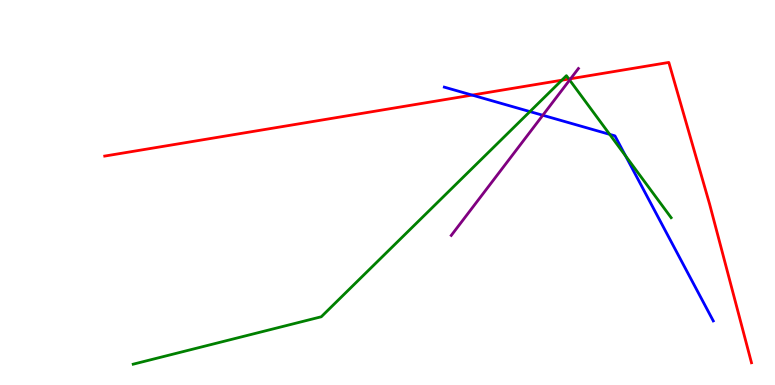[{'lines': ['blue', 'red'], 'intersections': [{'x': 6.09, 'y': 7.53}]}, {'lines': ['green', 'red'], 'intersections': [{'x': 7.25, 'y': 7.92}, {'x': 7.34, 'y': 7.95}]}, {'lines': ['purple', 'red'], 'intersections': [{'x': 7.36, 'y': 7.95}]}, {'lines': ['blue', 'green'], 'intersections': [{'x': 6.84, 'y': 7.1}, {'x': 7.87, 'y': 6.51}, {'x': 8.07, 'y': 5.95}]}, {'lines': ['blue', 'purple'], 'intersections': [{'x': 7.0, 'y': 7.01}]}, {'lines': ['green', 'purple'], 'intersections': [{'x': 7.35, 'y': 7.92}]}]